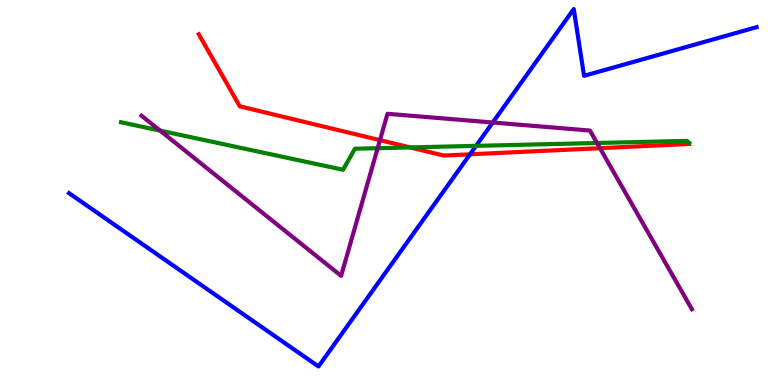[{'lines': ['blue', 'red'], 'intersections': [{'x': 6.06, 'y': 5.99}]}, {'lines': ['green', 'red'], 'intersections': [{'x': 5.29, 'y': 6.17}]}, {'lines': ['purple', 'red'], 'intersections': [{'x': 4.9, 'y': 6.36}, {'x': 7.74, 'y': 6.15}]}, {'lines': ['blue', 'green'], 'intersections': [{'x': 6.14, 'y': 6.21}]}, {'lines': ['blue', 'purple'], 'intersections': [{'x': 6.36, 'y': 6.82}]}, {'lines': ['green', 'purple'], 'intersections': [{'x': 2.07, 'y': 6.61}, {'x': 4.87, 'y': 6.15}, {'x': 7.7, 'y': 6.29}]}]